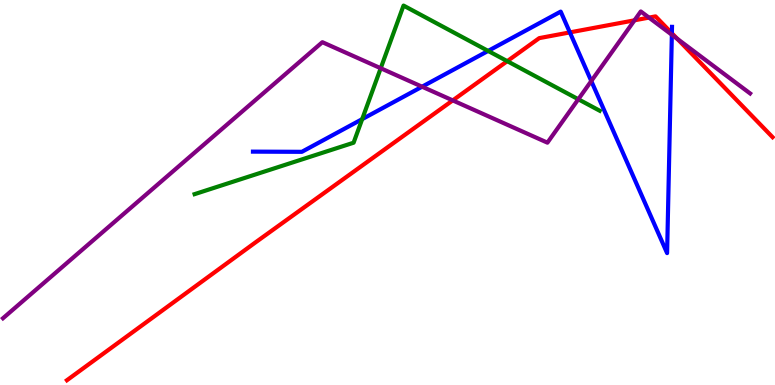[{'lines': ['blue', 'red'], 'intersections': [{'x': 7.35, 'y': 9.16}, {'x': 8.67, 'y': 9.14}]}, {'lines': ['green', 'red'], 'intersections': [{'x': 6.55, 'y': 8.41}]}, {'lines': ['purple', 'red'], 'intersections': [{'x': 5.84, 'y': 7.39}, {'x': 8.19, 'y': 9.47}, {'x': 8.37, 'y': 9.54}, {'x': 8.74, 'y': 8.99}]}, {'lines': ['blue', 'green'], 'intersections': [{'x': 4.67, 'y': 6.91}, {'x': 6.3, 'y': 8.68}]}, {'lines': ['blue', 'purple'], 'intersections': [{'x': 5.45, 'y': 7.75}, {'x': 7.63, 'y': 7.9}, {'x': 8.67, 'y': 9.1}]}, {'lines': ['green', 'purple'], 'intersections': [{'x': 4.91, 'y': 8.23}, {'x': 7.46, 'y': 7.42}]}]